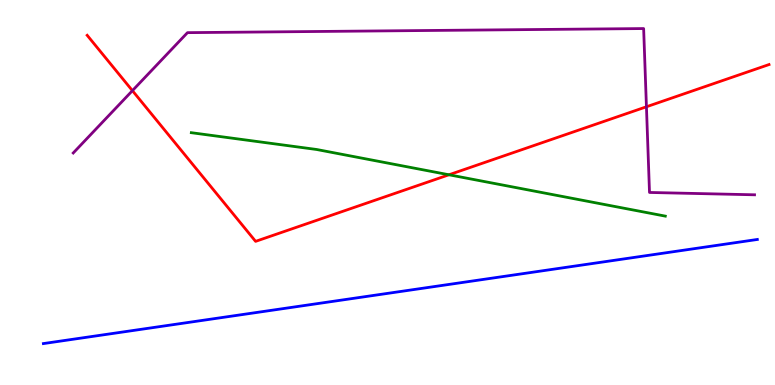[{'lines': ['blue', 'red'], 'intersections': []}, {'lines': ['green', 'red'], 'intersections': [{'x': 5.79, 'y': 5.46}]}, {'lines': ['purple', 'red'], 'intersections': [{'x': 1.71, 'y': 7.65}, {'x': 8.34, 'y': 7.23}]}, {'lines': ['blue', 'green'], 'intersections': []}, {'lines': ['blue', 'purple'], 'intersections': []}, {'lines': ['green', 'purple'], 'intersections': []}]